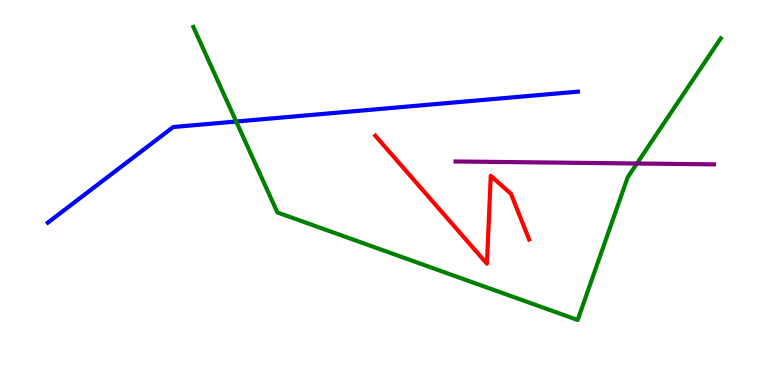[{'lines': ['blue', 'red'], 'intersections': []}, {'lines': ['green', 'red'], 'intersections': []}, {'lines': ['purple', 'red'], 'intersections': []}, {'lines': ['blue', 'green'], 'intersections': [{'x': 3.05, 'y': 6.84}]}, {'lines': ['blue', 'purple'], 'intersections': []}, {'lines': ['green', 'purple'], 'intersections': [{'x': 8.22, 'y': 5.75}]}]